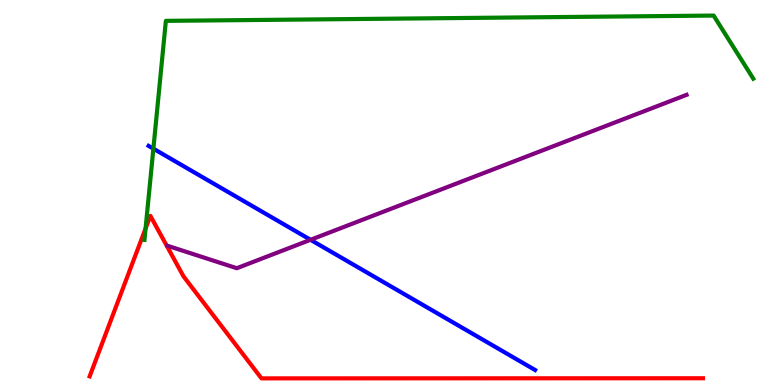[{'lines': ['blue', 'red'], 'intersections': []}, {'lines': ['green', 'red'], 'intersections': [{'x': 1.88, 'y': 4.06}]}, {'lines': ['purple', 'red'], 'intersections': []}, {'lines': ['blue', 'green'], 'intersections': [{'x': 1.98, 'y': 6.14}]}, {'lines': ['blue', 'purple'], 'intersections': [{'x': 4.01, 'y': 3.77}]}, {'lines': ['green', 'purple'], 'intersections': []}]